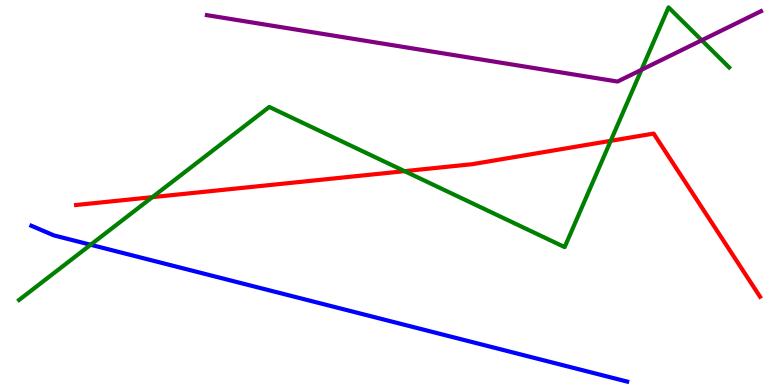[{'lines': ['blue', 'red'], 'intersections': []}, {'lines': ['green', 'red'], 'intersections': [{'x': 1.97, 'y': 4.88}, {'x': 5.22, 'y': 5.55}, {'x': 7.88, 'y': 6.34}]}, {'lines': ['purple', 'red'], 'intersections': []}, {'lines': ['blue', 'green'], 'intersections': [{'x': 1.17, 'y': 3.64}]}, {'lines': ['blue', 'purple'], 'intersections': []}, {'lines': ['green', 'purple'], 'intersections': [{'x': 8.28, 'y': 8.19}, {'x': 9.05, 'y': 8.95}]}]